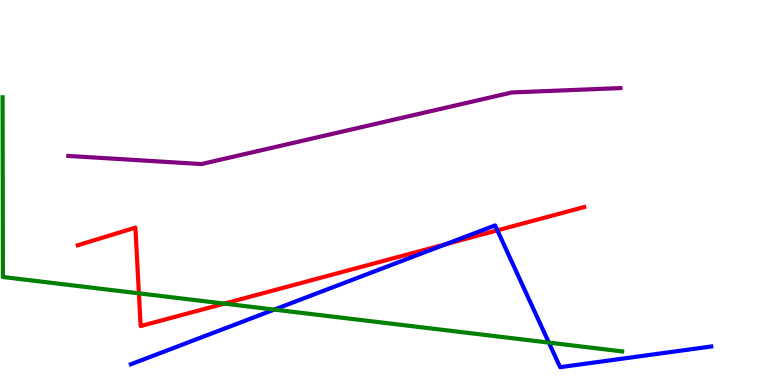[{'lines': ['blue', 'red'], 'intersections': [{'x': 5.75, 'y': 3.66}, {'x': 6.42, 'y': 4.02}]}, {'lines': ['green', 'red'], 'intersections': [{'x': 1.79, 'y': 2.38}, {'x': 2.89, 'y': 2.11}]}, {'lines': ['purple', 'red'], 'intersections': []}, {'lines': ['blue', 'green'], 'intersections': [{'x': 3.54, 'y': 1.96}, {'x': 7.08, 'y': 1.1}]}, {'lines': ['blue', 'purple'], 'intersections': []}, {'lines': ['green', 'purple'], 'intersections': []}]